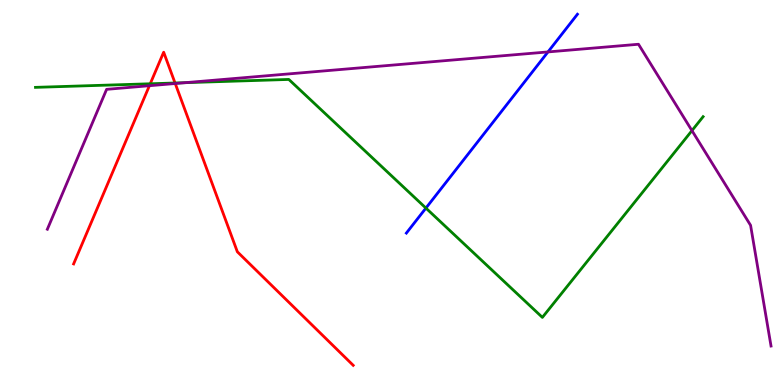[{'lines': ['blue', 'red'], 'intersections': []}, {'lines': ['green', 'red'], 'intersections': [{'x': 1.94, 'y': 7.82}, {'x': 2.26, 'y': 7.84}]}, {'lines': ['purple', 'red'], 'intersections': [{'x': 1.93, 'y': 7.77}, {'x': 2.26, 'y': 7.83}]}, {'lines': ['blue', 'green'], 'intersections': [{'x': 5.5, 'y': 4.6}]}, {'lines': ['blue', 'purple'], 'intersections': [{'x': 7.07, 'y': 8.65}]}, {'lines': ['green', 'purple'], 'intersections': [{'x': 2.39, 'y': 7.85}, {'x': 8.93, 'y': 6.61}]}]